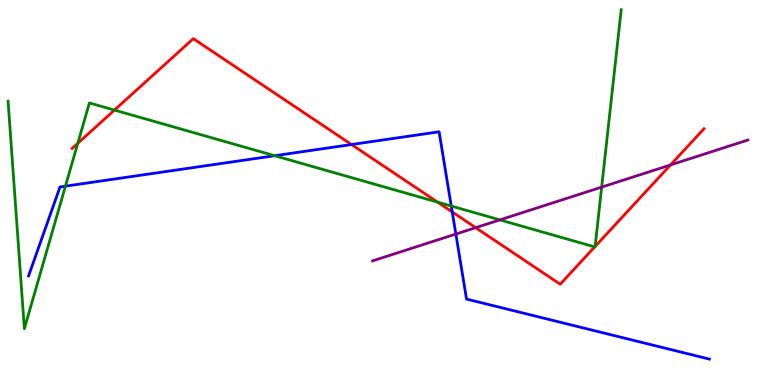[{'lines': ['blue', 'red'], 'intersections': [{'x': 4.54, 'y': 6.25}, {'x': 5.84, 'y': 4.49}]}, {'lines': ['green', 'red'], 'intersections': [{'x': 1.0, 'y': 6.28}, {'x': 1.48, 'y': 7.14}, {'x': 5.65, 'y': 4.75}, {'x': 7.67, 'y': 3.59}, {'x': 7.68, 'y': 3.6}]}, {'lines': ['purple', 'red'], 'intersections': [{'x': 6.14, 'y': 4.09}, {'x': 8.65, 'y': 5.72}]}, {'lines': ['blue', 'green'], 'intersections': [{'x': 0.844, 'y': 5.16}, {'x': 3.54, 'y': 5.96}, {'x': 5.82, 'y': 4.65}]}, {'lines': ['blue', 'purple'], 'intersections': [{'x': 5.88, 'y': 3.92}]}, {'lines': ['green', 'purple'], 'intersections': [{'x': 6.45, 'y': 4.29}, {'x': 7.76, 'y': 5.14}]}]